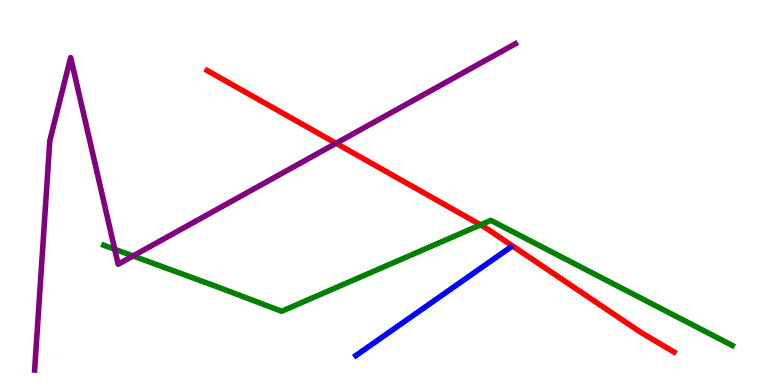[{'lines': ['blue', 'red'], 'intersections': []}, {'lines': ['green', 'red'], 'intersections': [{'x': 6.2, 'y': 4.16}]}, {'lines': ['purple', 'red'], 'intersections': [{'x': 4.34, 'y': 6.28}]}, {'lines': ['blue', 'green'], 'intersections': []}, {'lines': ['blue', 'purple'], 'intersections': []}, {'lines': ['green', 'purple'], 'intersections': [{'x': 1.48, 'y': 3.53}, {'x': 1.72, 'y': 3.35}]}]